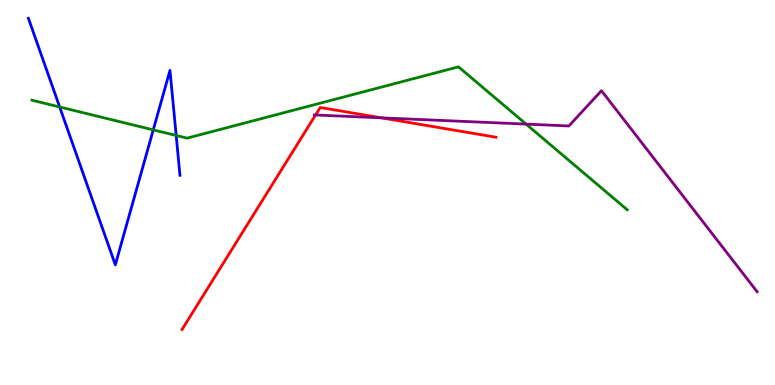[{'lines': ['blue', 'red'], 'intersections': []}, {'lines': ['green', 'red'], 'intersections': []}, {'lines': ['purple', 'red'], 'intersections': [{'x': 4.07, 'y': 7.01}, {'x': 4.92, 'y': 6.94}]}, {'lines': ['blue', 'green'], 'intersections': [{'x': 0.77, 'y': 7.22}, {'x': 1.98, 'y': 6.63}, {'x': 2.27, 'y': 6.48}]}, {'lines': ['blue', 'purple'], 'intersections': []}, {'lines': ['green', 'purple'], 'intersections': [{'x': 6.79, 'y': 6.78}]}]